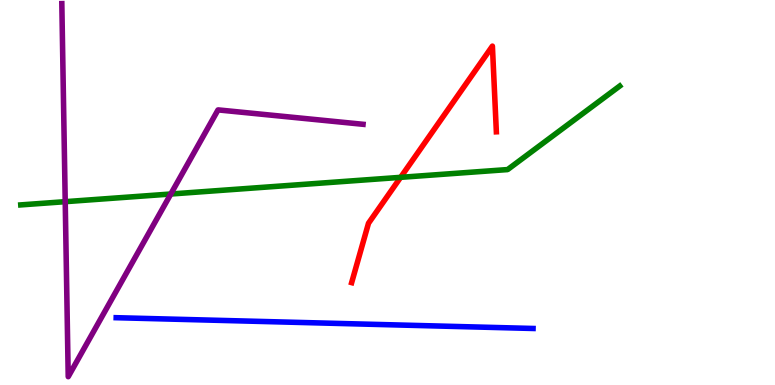[{'lines': ['blue', 'red'], 'intersections': []}, {'lines': ['green', 'red'], 'intersections': [{'x': 5.17, 'y': 5.39}]}, {'lines': ['purple', 'red'], 'intersections': []}, {'lines': ['blue', 'green'], 'intersections': []}, {'lines': ['blue', 'purple'], 'intersections': []}, {'lines': ['green', 'purple'], 'intersections': [{'x': 0.842, 'y': 4.76}, {'x': 2.2, 'y': 4.96}]}]